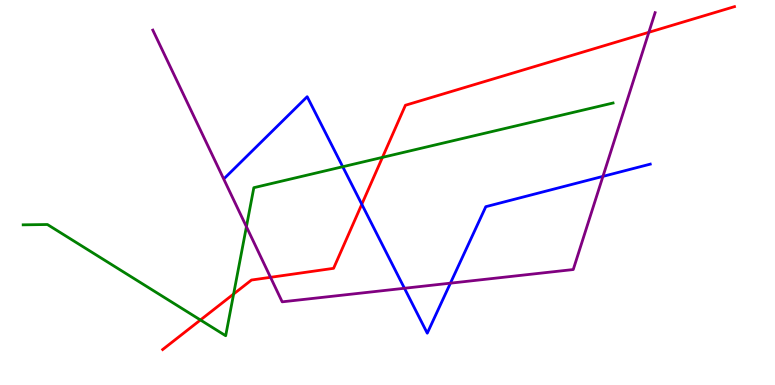[{'lines': ['blue', 'red'], 'intersections': [{'x': 4.67, 'y': 4.69}]}, {'lines': ['green', 'red'], 'intersections': [{'x': 2.59, 'y': 1.69}, {'x': 3.01, 'y': 2.36}, {'x': 4.93, 'y': 5.91}]}, {'lines': ['purple', 'red'], 'intersections': [{'x': 3.49, 'y': 2.8}, {'x': 8.37, 'y': 9.16}]}, {'lines': ['blue', 'green'], 'intersections': [{'x': 4.42, 'y': 5.67}]}, {'lines': ['blue', 'purple'], 'intersections': [{'x': 5.22, 'y': 2.51}, {'x': 5.81, 'y': 2.65}, {'x': 7.78, 'y': 5.42}]}, {'lines': ['green', 'purple'], 'intersections': [{'x': 3.18, 'y': 4.11}]}]